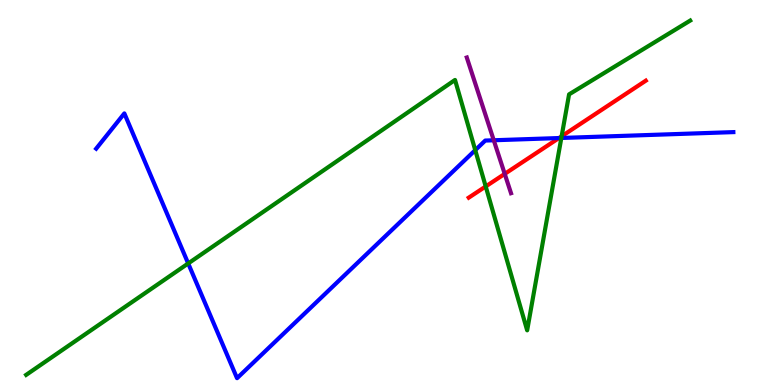[{'lines': ['blue', 'red'], 'intersections': [{'x': 7.21, 'y': 6.41}]}, {'lines': ['green', 'red'], 'intersections': [{'x': 6.27, 'y': 5.16}, {'x': 7.25, 'y': 6.46}]}, {'lines': ['purple', 'red'], 'intersections': [{'x': 6.51, 'y': 5.48}]}, {'lines': ['blue', 'green'], 'intersections': [{'x': 2.43, 'y': 3.16}, {'x': 6.13, 'y': 6.1}, {'x': 7.24, 'y': 6.42}]}, {'lines': ['blue', 'purple'], 'intersections': [{'x': 6.37, 'y': 6.36}]}, {'lines': ['green', 'purple'], 'intersections': []}]